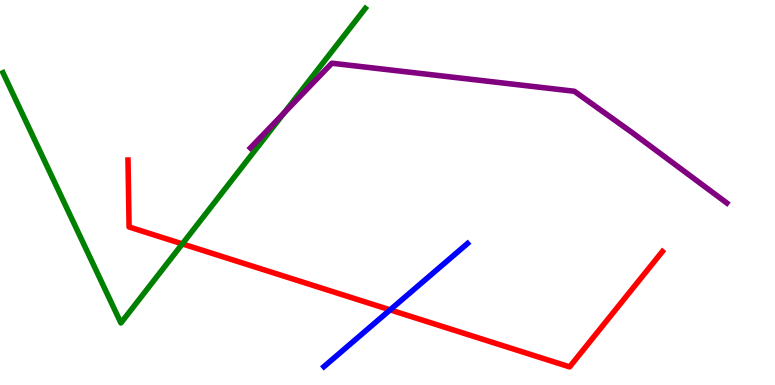[{'lines': ['blue', 'red'], 'intersections': [{'x': 5.03, 'y': 1.95}]}, {'lines': ['green', 'red'], 'intersections': [{'x': 2.35, 'y': 3.67}]}, {'lines': ['purple', 'red'], 'intersections': []}, {'lines': ['blue', 'green'], 'intersections': []}, {'lines': ['blue', 'purple'], 'intersections': []}, {'lines': ['green', 'purple'], 'intersections': [{'x': 3.66, 'y': 7.06}]}]